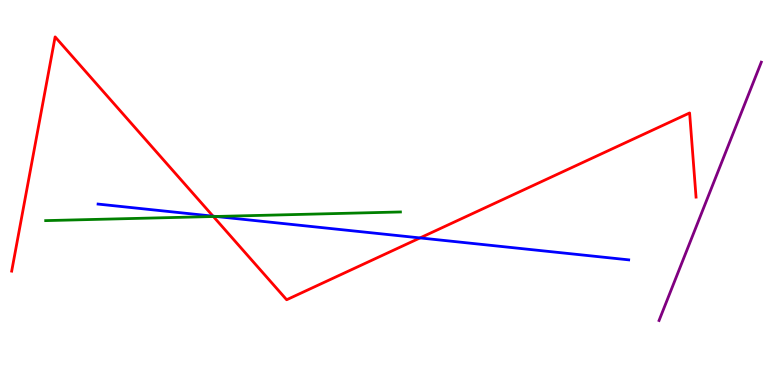[{'lines': ['blue', 'red'], 'intersections': [{'x': 2.75, 'y': 4.39}, {'x': 5.42, 'y': 3.82}]}, {'lines': ['green', 'red'], 'intersections': [{'x': 2.75, 'y': 4.38}]}, {'lines': ['purple', 'red'], 'intersections': []}, {'lines': ['blue', 'green'], 'intersections': [{'x': 2.79, 'y': 4.38}]}, {'lines': ['blue', 'purple'], 'intersections': []}, {'lines': ['green', 'purple'], 'intersections': []}]